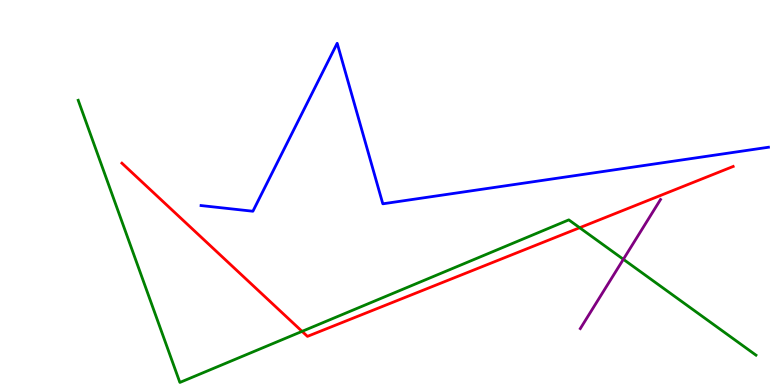[{'lines': ['blue', 'red'], 'intersections': []}, {'lines': ['green', 'red'], 'intersections': [{'x': 3.9, 'y': 1.39}, {'x': 7.48, 'y': 4.08}]}, {'lines': ['purple', 'red'], 'intersections': []}, {'lines': ['blue', 'green'], 'intersections': []}, {'lines': ['blue', 'purple'], 'intersections': []}, {'lines': ['green', 'purple'], 'intersections': [{'x': 8.04, 'y': 3.26}]}]